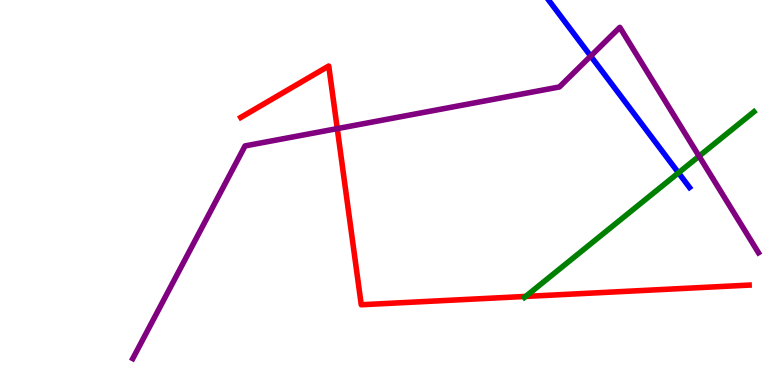[{'lines': ['blue', 'red'], 'intersections': []}, {'lines': ['green', 'red'], 'intersections': [{'x': 6.78, 'y': 2.3}]}, {'lines': ['purple', 'red'], 'intersections': [{'x': 4.35, 'y': 6.66}]}, {'lines': ['blue', 'green'], 'intersections': [{'x': 8.75, 'y': 5.51}]}, {'lines': ['blue', 'purple'], 'intersections': [{'x': 7.62, 'y': 8.54}]}, {'lines': ['green', 'purple'], 'intersections': [{'x': 9.02, 'y': 5.94}]}]